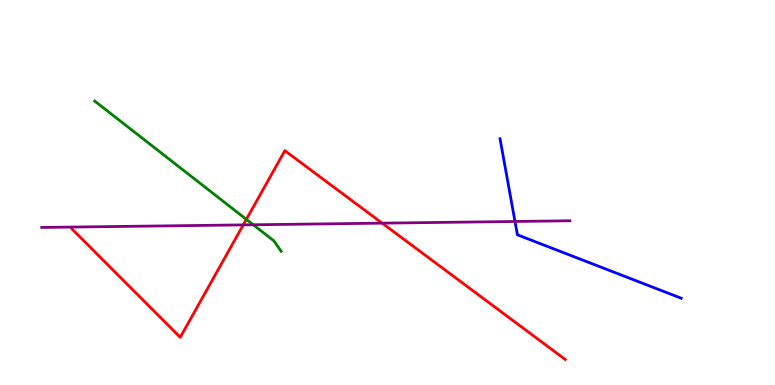[{'lines': ['blue', 'red'], 'intersections': []}, {'lines': ['green', 'red'], 'intersections': [{'x': 3.18, 'y': 4.3}]}, {'lines': ['purple', 'red'], 'intersections': [{'x': 3.14, 'y': 4.16}, {'x': 4.93, 'y': 4.2}]}, {'lines': ['blue', 'green'], 'intersections': []}, {'lines': ['blue', 'purple'], 'intersections': [{'x': 6.65, 'y': 4.25}]}, {'lines': ['green', 'purple'], 'intersections': [{'x': 3.27, 'y': 4.16}]}]